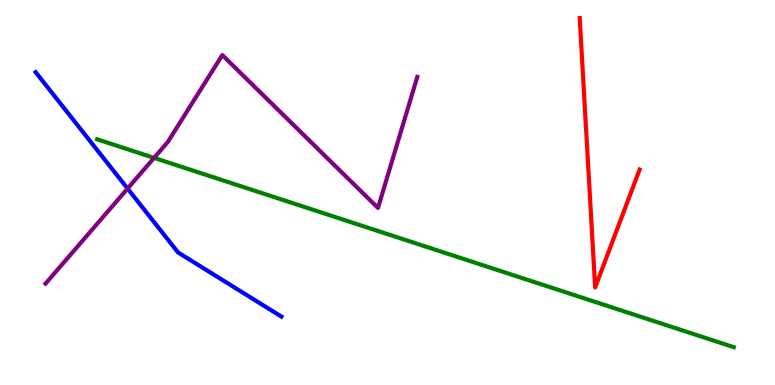[{'lines': ['blue', 'red'], 'intersections': []}, {'lines': ['green', 'red'], 'intersections': []}, {'lines': ['purple', 'red'], 'intersections': []}, {'lines': ['blue', 'green'], 'intersections': []}, {'lines': ['blue', 'purple'], 'intersections': [{'x': 1.65, 'y': 5.1}]}, {'lines': ['green', 'purple'], 'intersections': [{'x': 1.99, 'y': 5.9}]}]